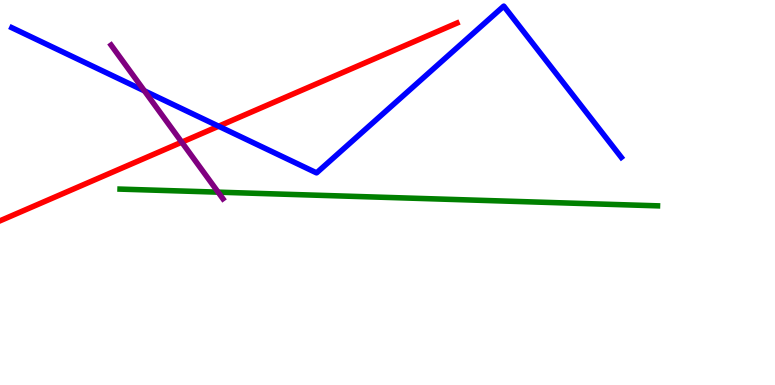[{'lines': ['blue', 'red'], 'intersections': [{'x': 2.82, 'y': 6.72}]}, {'lines': ['green', 'red'], 'intersections': []}, {'lines': ['purple', 'red'], 'intersections': [{'x': 2.35, 'y': 6.31}]}, {'lines': ['blue', 'green'], 'intersections': []}, {'lines': ['blue', 'purple'], 'intersections': [{'x': 1.86, 'y': 7.64}]}, {'lines': ['green', 'purple'], 'intersections': [{'x': 2.81, 'y': 5.01}]}]